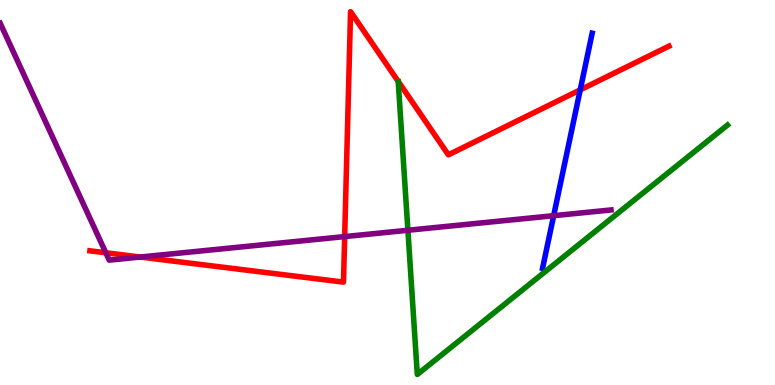[{'lines': ['blue', 'red'], 'intersections': [{'x': 7.49, 'y': 7.67}]}, {'lines': ['green', 'red'], 'intersections': []}, {'lines': ['purple', 'red'], 'intersections': [{'x': 1.37, 'y': 3.43}, {'x': 1.81, 'y': 3.32}, {'x': 4.45, 'y': 3.85}]}, {'lines': ['blue', 'green'], 'intersections': []}, {'lines': ['blue', 'purple'], 'intersections': [{'x': 7.14, 'y': 4.4}]}, {'lines': ['green', 'purple'], 'intersections': [{'x': 5.26, 'y': 4.02}]}]